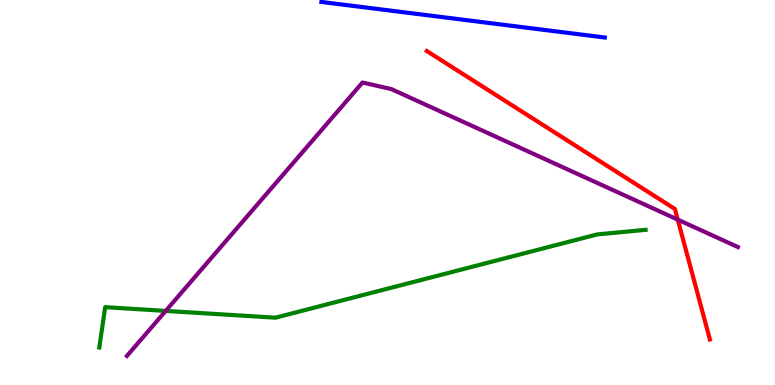[{'lines': ['blue', 'red'], 'intersections': []}, {'lines': ['green', 'red'], 'intersections': []}, {'lines': ['purple', 'red'], 'intersections': [{'x': 8.75, 'y': 4.3}]}, {'lines': ['blue', 'green'], 'intersections': []}, {'lines': ['blue', 'purple'], 'intersections': []}, {'lines': ['green', 'purple'], 'intersections': [{'x': 2.14, 'y': 1.92}]}]